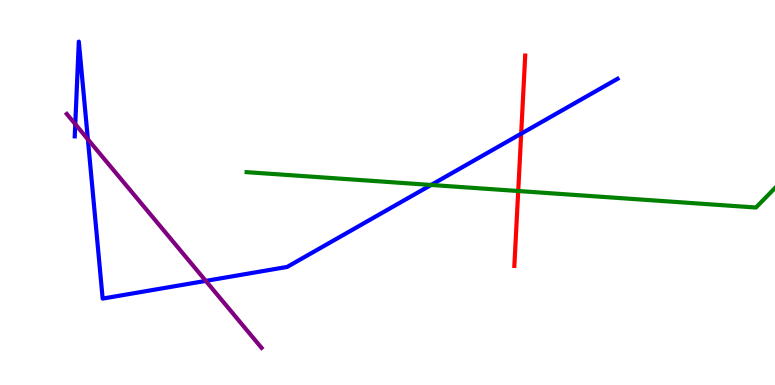[{'lines': ['blue', 'red'], 'intersections': [{'x': 6.72, 'y': 6.53}]}, {'lines': ['green', 'red'], 'intersections': [{'x': 6.69, 'y': 5.04}]}, {'lines': ['purple', 'red'], 'intersections': []}, {'lines': ['blue', 'green'], 'intersections': [{'x': 5.56, 'y': 5.2}]}, {'lines': ['blue', 'purple'], 'intersections': [{'x': 0.971, 'y': 6.78}, {'x': 1.13, 'y': 6.38}, {'x': 2.66, 'y': 2.7}]}, {'lines': ['green', 'purple'], 'intersections': []}]